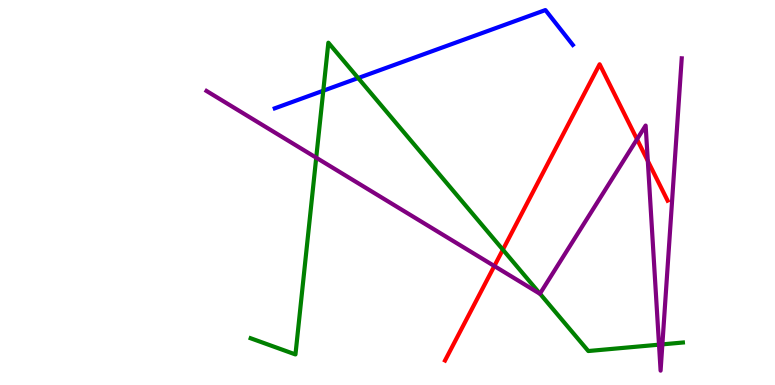[{'lines': ['blue', 'red'], 'intersections': []}, {'lines': ['green', 'red'], 'intersections': [{'x': 6.49, 'y': 3.51}]}, {'lines': ['purple', 'red'], 'intersections': [{'x': 6.38, 'y': 3.09}, {'x': 8.22, 'y': 6.38}, {'x': 8.36, 'y': 5.82}]}, {'lines': ['blue', 'green'], 'intersections': [{'x': 4.17, 'y': 7.64}, {'x': 4.62, 'y': 7.97}]}, {'lines': ['blue', 'purple'], 'intersections': []}, {'lines': ['green', 'purple'], 'intersections': [{'x': 4.08, 'y': 5.9}, {'x': 6.97, 'y': 2.37}, {'x': 8.5, 'y': 1.05}, {'x': 8.55, 'y': 1.06}]}]